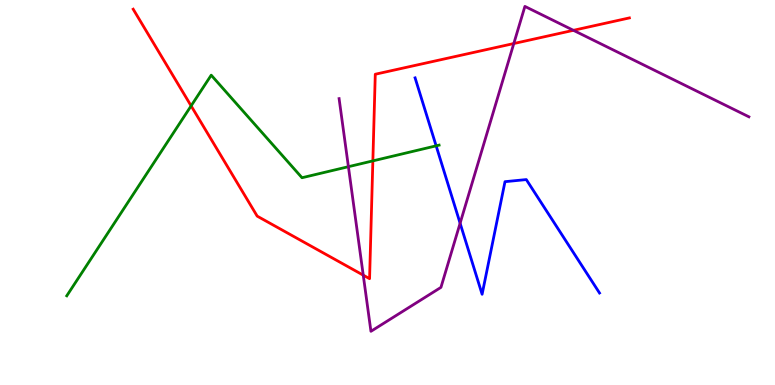[{'lines': ['blue', 'red'], 'intersections': []}, {'lines': ['green', 'red'], 'intersections': [{'x': 2.47, 'y': 7.25}, {'x': 4.81, 'y': 5.82}]}, {'lines': ['purple', 'red'], 'intersections': [{'x': 4.69, 'y': 2.85}, {'x': 6.63, 'y': 8.87}, {'x': 7.4, 'y': 9.21}]}, {'lines': ['blue', 'green'], 'intersections': [{'x': 5.63, 'y': 6.21}]}, {'lines': ['blue', 'purple'], 'intersections': [{'x': 5.94, 'y': 4.2}]}, {'lines': ['green', 'purple'], 'intersections': [{'x': 4.5, 'y': 5.67}]}]